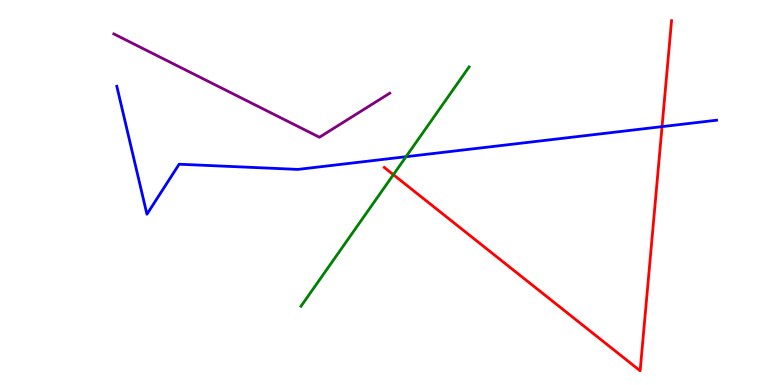[{'lines': ['blue', 'red'], 'intersections': [{'x': 8.54, 'y': 6.71}]}, {'lines': ['green', 'red'], 'intersections': [{'x': 5.08, 'y': 5.46}]}, {'lines': ['purple', 'red'], 'intersections': []}, {'lines': ['blue', 'green'], 'intersections': [{'x': 5.24, 'y': 5.93}]}, {'lines': ['blue', 'purple'], 'intersections': []}, {'lines': ['green', 'purple'], 'intersections': []}]